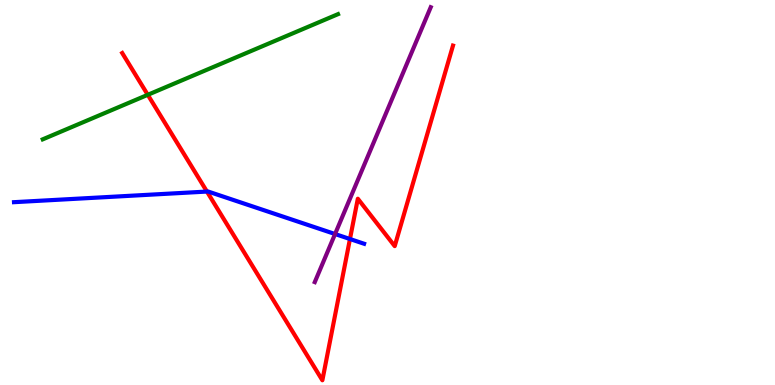[{'lines': ['blue', 'red'], 'intersections': [{'x': 2.67, 'y': 5.02}, {'x': 4.52, 'y': 3.79}]}, {'lines': ['green', 'red'], 'intersections': [{'x': 1.91, 'y': 7.54}]}, {'lines': ['purple', 'red'], 'intersections': []}, {'lines': ['blue', 'green'], 'intersections': []}, {'lines': ['blue', 'purple'], 'intersections': [{'x': 4.32, 'y': 3.92}]}, {'lines': ['green', 'purple'], 'intersections': []}]